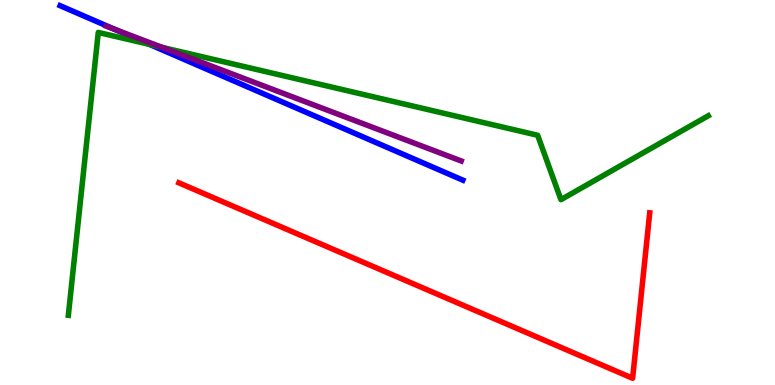[{'lines': ['blue', 'red'], 'intersections': []}, {'lines': ['green', 'red'], 'intersections': []}, {'lines': ['purple', 'red'], 'intersections': []}, {'lines': ['blue', 'green'], 'intersections': [{'x': 1.93, 'y': 8.85}]}, {'lines': ['blue', 'purple'], 'intersections': [{'x': 1.49, 'y': 9.23}]}, {'lines': ['green', 'purple'], 'intersections': [{'x': 2.09, 'y': 8.77}]}]